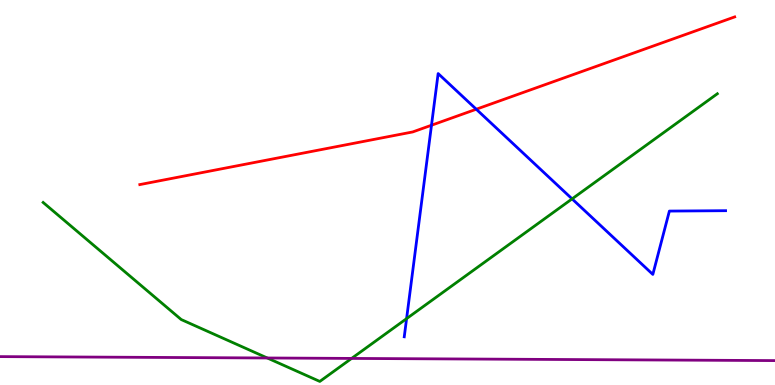[{'lines': ['blue', 'red'], 'intersections': [{'x': 5.57, 'y': 6.75}, {'x': 6.15, 'y': 7.16}]}, {'lines': ['green', 'red'], 'intersections': []}, {'lines': ['purple', 'red'], 'intersections': []}, {'lines': ['blue', 'green'], 'intersections': [{'x': 5.25, 'y': 1.72}, {'x': 7.38, 'y': 4.83}]}, {'lines': ['blue', 'purple'], 'intersections': []}, {'lines': ['green', 'purple'], 'intersections': [{'x': 3.45, 'y': 0.702}, {'x': 4.54, 'y': 0.69}]}]